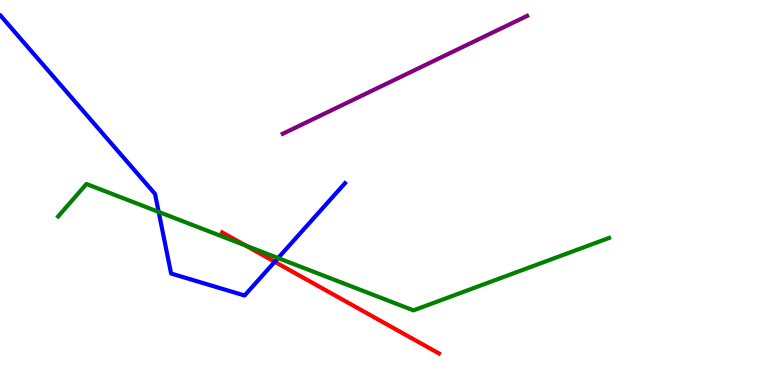[{'lines': ['blue', 'red'], 'intersections': [{'x': 3.55, 'y': 3.2}]}, {'lines': ['green', 'red'], 'intersections': [{'x': 3.17, 'y': 3.62}]}, {'lines': ['purple', 'red'], 'intersections': []}, {'lines': ['blue', 'green'], 'intersections': [{'x': 2.05, 'y': 4.5}, {'x': 3.59, 'y': 3.3}]}, {'lines': ['blue', 'purple'], 'intersections': []}, {'lines': ['green', 'purple'], 'intersections': []}]